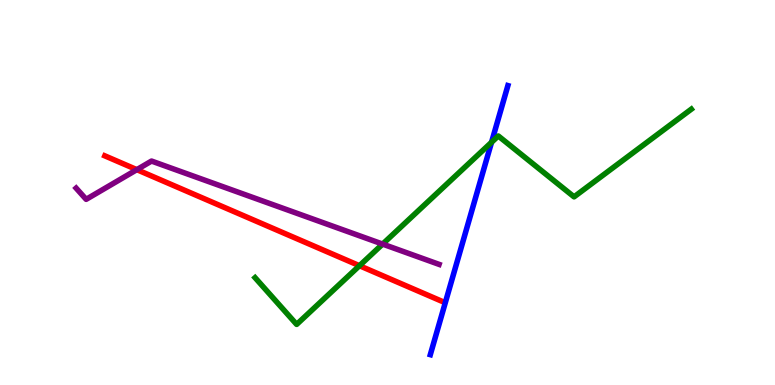[{'lines': ['blue', 'red'], 'intersections': []}, {'lines': ['green', 'red'], 'intersections': [{'x': 4.64, 'y': 3.1}]}, {'lines': ['purple', 'red'], 'intersections': [{'x': 1.77, 'y': 5.59}]}, {'lines': ['blue', 'green'], 'intersections': [{'x': 6.34, 'y': 6.3}]}, {'lines': ['blue', 'purple'], 'intersections': []}, {'lines': ['green', 'purple'], 'intersections': [{'x': 4.94, 'y': 3.66}]}]